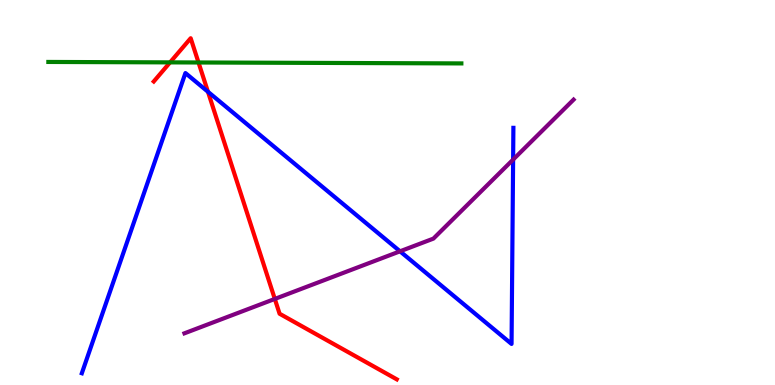[{'lines': ['blue', 'red'], 'intersections': [{'x': 2.68, 'y': 7.62}]}, {'lines': ['green', 'red'], 'intersections': [{'x': 2.19, 'y': 8.38}, {'x': 2.56, 'y': 8.38}]}, {'lines': ['purple', 'red'], 'intersections': [{'x': 3.55, 'y': 2.24}]}, {'lines': ['blue', 'green'], 'intersections': []}, {'lines': ['blue', 'purple'], 'intersections': [{'x': 5.16, 'y': 3.47}, {'x': 6.62, 'y': 5.86}]}, {'lines': ['green', 'purple'], 'intersections': []}]